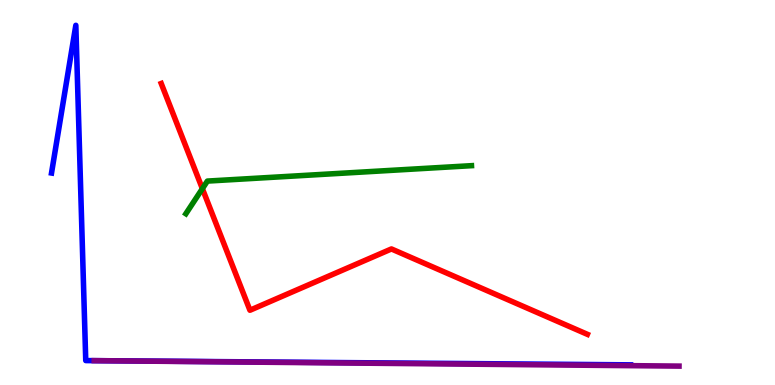[{'lines': ['blue', 'red'], 'intersections': []}, {'lines': ['green', 'red'], 'intersections': [{'x': 2.61, 'y': 5.1}]}, {'lines': ['purple', 'red'], 'intersections': []}, {'lines': ['blue', 'green'], 'intersections': []}, {'lines': ['blue', 'purple'], 'intersections': []}, {'lines': ['green', 'purple'], 'intersections': []}]